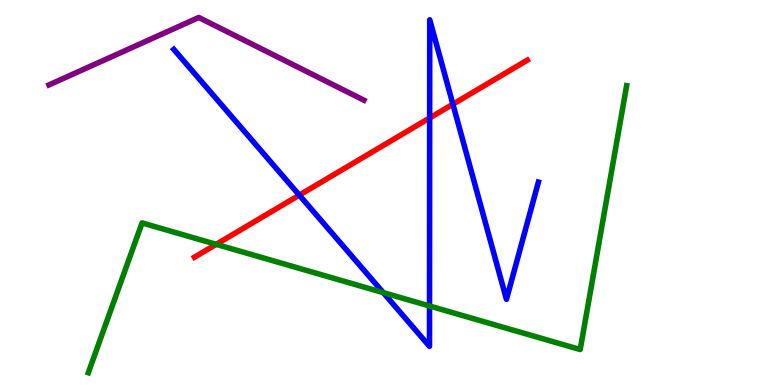[{'lines': ['blue', 'red'], 'intersections': [{'x': 3.86, 'y': 4.93}, {'x': 5.54, 'y': 6.94}, {'x': 5.84, 'y': 7.29}]}, {'lines': ['green', 'red'], 'intersections': [{'x': 2.79, 'y': 3.65}]}, {'lines': ['purple', 'red'], 'intersections': []}, {'lines': ['blue', 'green'], 'intersections': [{'x': 4.95, 'y': 2.4}, {'x': 5.54, 'y': 2.05}]}, {'lines': ['blue', 'purple'], 'intersections': []}, {'lines': ['green', 'purple'], 'intersections': []}]